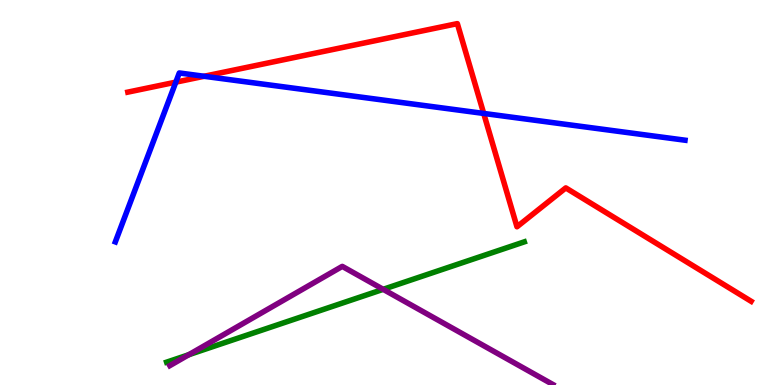[{'lines': ['blue', 'red'], 'intersections': [{'x': 2.27, 'y': 7.87}, {'x': 2.63, 'y': 8.02}, {'x': 6.24, 'y': 7.05}]}, {'lines': ['green', 'red'], 'intersections': []}, {'lines': ['purple', 'red'], 'intersections': []}, {'lines': ['blue', 'green'], 'intersections': []}, {'lines': ['blue', 'purple'], 'intersections': []}, {'lines': ['green', 'purple'], 'intersections': [{'x': 2.44, 'y': 0.787}, {'x': 4.94, 'y': 2.48}]}]